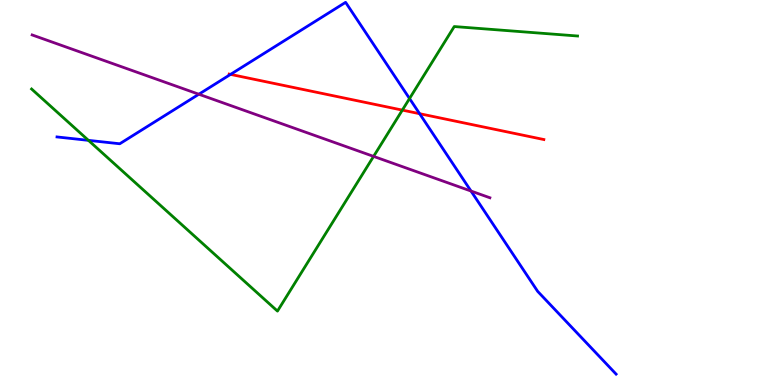[{'lines': ['blue', 'red'], 'intersections': [{'x': 2.97, 'y': 8.07}, {'x': 5.41, 'y': 7.05}]}, {'lines': ['green', 'red'], 'intersections': [{'x': 5.19, 'y': 7.14}]}, {'lines': ['purple', 'red'], 'intersections': []}, {'lines': ['blue', 'green'], 'intersections': [{'x': 1.14, 'y': 6.35}, {'x': 5.28, 'y': 7.44}]}, {'lines': ['blue', 'purple'], 'intersections': [{'x': 2.57, 'y': 7.55}, {'x': 6.08, 'y': 5.04}]}, {'lines': ['green', 'purple'], 'intersections': [{'x': 4.82, 'y': 5.94}]}]